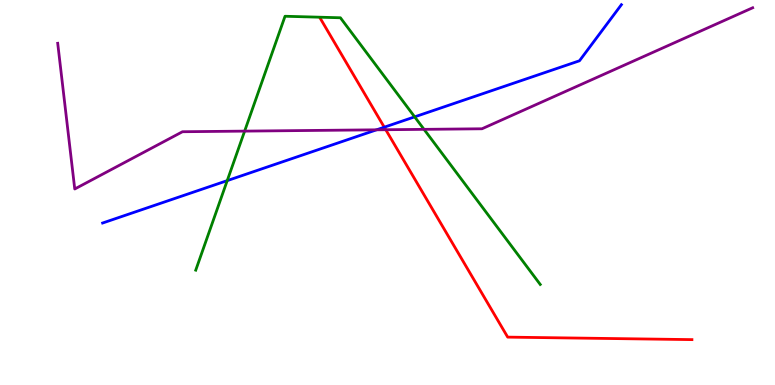[{'lines': ['blue', 'red'], 'intersections': [{'x': 4.96, 'y': 6.7}]}, {'lines': ['green', 'red'], 'intersections': []}, {'lines': ['purple', 'red'], 'intersections': [{'x': 4.98, 'y': 6.63}]}, {'lines': ['blue', 'green'], 'intersections': [{'x': 2.93, 'y': 5.31}, {'x': 5.35, 'y': 6.96}]}, {'lines': ['blue', 'purple'], 'intersections': [{'x': 4.86, 'y': 6.63}]}, {'lines': ['green', 'purple'], 'intersections': [{'x': 3.16, 'y': 6.59}, {'x': 5.47, 'y': 6.64}]}]